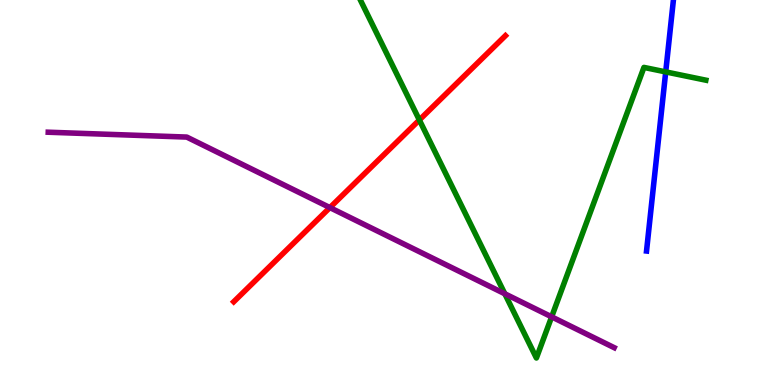[{'lines': ['blue', 'red'], 'intersections': []}, {'lines': ['green', 'red'], 'intersections': [{'x': 5.41, 'y': 6.88}]}, {'lines': ['purple', 'red'], 'intersections': [{'x': 4.26, 'y': 4.61}]}, {'lines': ['blue', 'green'], 'intersections': [{'x': 8.59, 'y': 8.13}]}, {'lines': ['blue', 'purple'], 'intersections': []}, {'lines': ['green', 'purple'], 'intersections': [{'x': 6.51, 'y': 2.37}, {'x': 7.12, 'y': 1.77}]}]